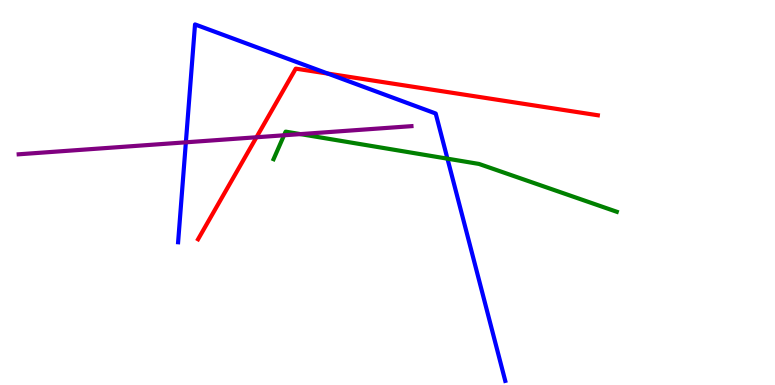[{'lines': ['blue', 'red'], 'intersections': [{'x': 4.23, 'y': 8.09}]}, {'lines': ['green', 'red'], 'intersections': []}, {'lines': ['purple', 'red'], 'intersections': [{'x': 3.31, 'y': 6.43}]}, {'lines': ['blue', 'green'], 'intersections': [{'x': 5.77, 'y': 5.88}]}, {'lines': ['blue', 'purple'], 'intersections': [{'x': 2.4, 'y': 6.3}]}, {'lines': ['green', 'purple'], 'intersections': [{'x': 3.66, 'y': 6.49}, {'x': 3.88, 'y': 6.52}]}]